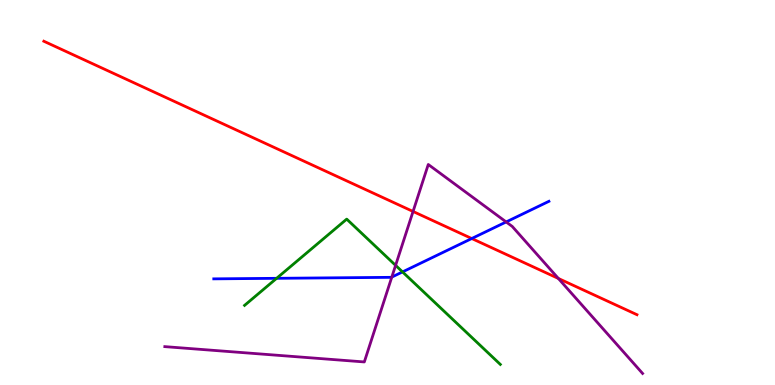[{'lines': ['blue', 'red'], 'intersections': [{'x': 6.09, 'y': 3.8}]}, {'lines': ['green', 'red'], 'intersections': []}, {'lines': ['purple', 'red'], 'intersections': [{'x': 5.33, 'y': 4.51}, {'x': 7.2, 'y': 2.77}]}, {'lines': ['blue', 'green'], 'intersections': [{'x': 3.57, 'y': 2.77}, {'x': 5.19, 'y': 2.94}]}, {'lines': ['blue', 'purple'], 'intersections': [{'x': 5.06, 'y': 2.8}, {'x': 6.53, 'y': 4.24}]}, {'lines': ['green', 'purple'], 'intersections': [{'x': 5.1, 'y': 3.11}]}]